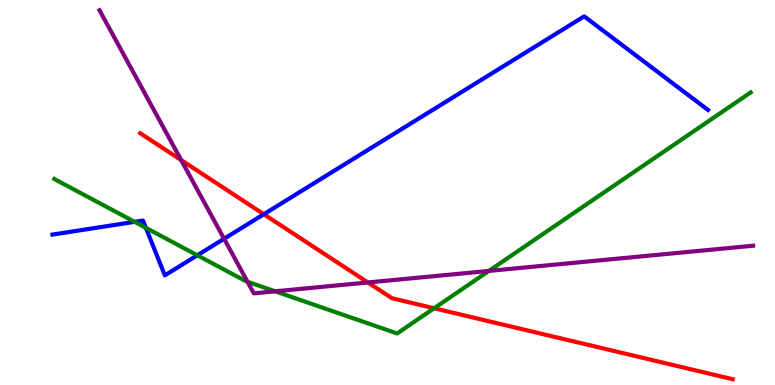[{'lines': ['blue', 'red'], 'intersections': [{'x': 3.4, 'y': 4.44}]}, {'lines': ['green', 'red'], 'intersections': [{'x': 5.6, 'y': 1.99}]}, {'lines': ['purple', 'red'], 'intersections': [{'x': 2.34, 'y': 5.84}, {'x': 4.75, 'y': 2.66}]}, {'lines': ['blue', 'green'], 'intersections': [{'x': 1.74, 'y': 4.24}, {'x': 1.88, 'y': 4.08}, {'x': 2.55, 'y': 3.37}]}, {'lines': ['blue', 'purple'], 'intersections': [{'x': 2.89, 'y': 3.8}]}, {'lines': ['green', 'purple'], 'intersections': [{'x': 3.19, 'y': 2.68}, {'x': 3.55, 'y': 2.43}, {'x': 6.31, 'y': 2.96}]}]